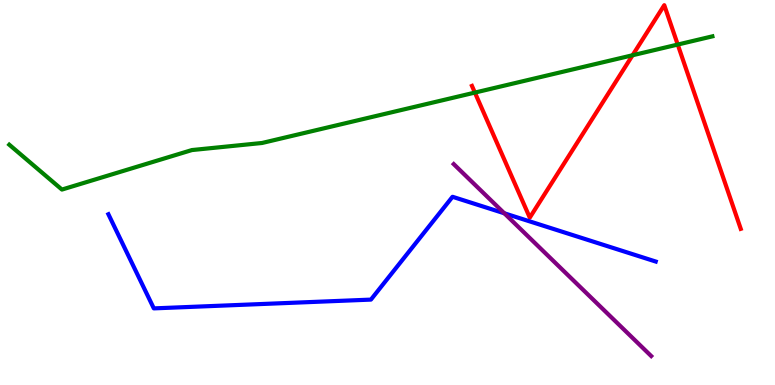[{'lines': ['blue', 'red'], 'intersections': []}, {'lines': ['green', 'red'], 'intersections': [{'x': 6.13, 'y': 7.6}, {'x': 8.16, 'y': 8.56}, {'x': 8.74, 'y': 8.84}]}, {'lines': ['purple', 'red'], 'intersections': []}, {'lines': ['blue', 'green'], 'intersections': []}, {'lines': ['blue', 'purple'], 'intersections': [{'x': 6.51, 'y': 4.46}]}, {'lines': ['green', 'purple'], 'intersections': []}]